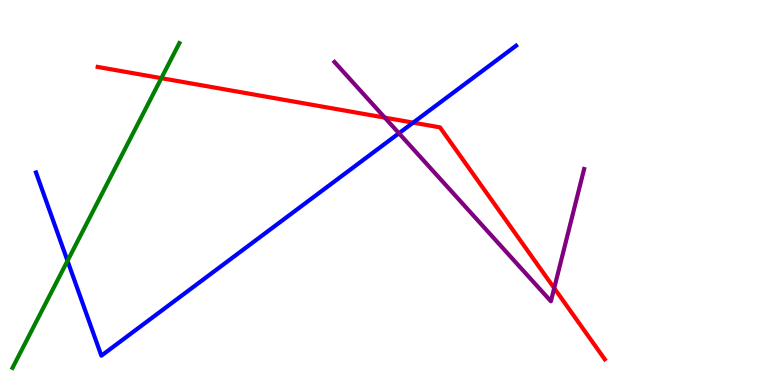[{'lines': ['blue', 'red'], 'intersections': [{'x': 5.33, 'y': 6.81}]}, {'lines': ['green', 'red'], 'intersections': [{'x': 2.08, 'y': 7.97}]}, {'lines': ['purple', 'red'], 'intersections': [{'x': 4.97, 'y': 6.94}, {'x': 7.15, 'y': 2.52}]}, {'lines': ['blue', 'green'], 'intersections': [{'x': 0.871, 'y': 3.23}]}, {'lines': ['blue', 'purple'], 'intersections': [{'x': 5.15, 'y': 6.54}]}, {'lines': ['green', 'purple'], 'intersections': []}]